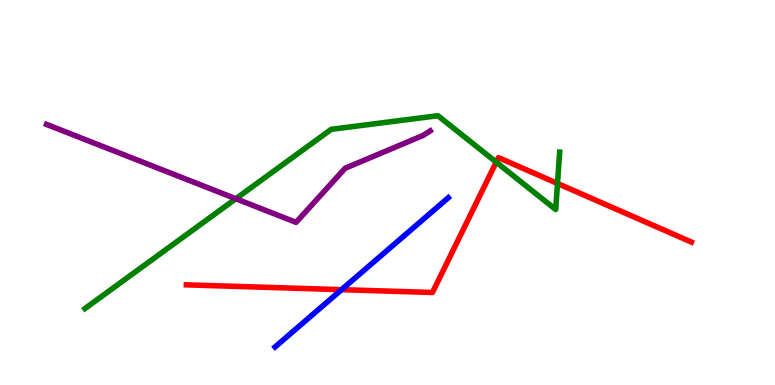[{'lines': ['blue', 'red'], 'intersections': [{'x': 4.41, 'y': 2.48}]}, {'lines': ['green', 'red'], 'intersections': [{'x': 6.4, 'y': 5.79}, {'x': 7.19, 'y': 5.24}]}, {'lines': ['purple', 'red'], 'intersections': []}, {'lines': ['blue', 'green'], 'intersections': []}, {'lines': ['blue', 'purple'], 'intersections': []}, {'lines': ['green', 'purple'], 'intersections': [{'x': 3.04, 'y': 4.84}]}]